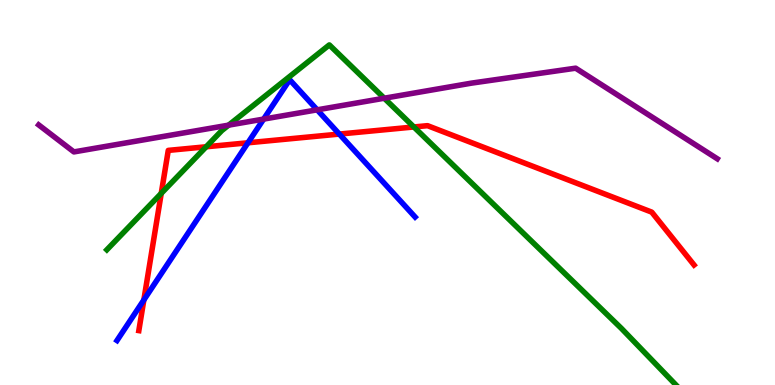[{'lines': ['blue', 'red'], 'intersections': [{'x': 1.86, 'y': 2.21}, {'x': 3.2, 'y': 6.29}, {'x': 4.38, 'y': 6.52}]}, {'lines': ['green', 'red'], 'intersections': [{'x': 2.08, 'y': 4.98}, {'x': 2.66, 'y': 6.19}, {'x': 5.34, 'y': 6.7}]}, {'lines': ['purple', 'red'], 'intersections': []}, {'lines': ['blue', 'green'], 'intersections': []}, {'lines': ['blue', 'purple'], 'intersections': [{'x': 3.4, 'y': 6.91}, {'x': 4.09, 'y': 7.15}]}, {'lines': ['green', 'purple'], 'intersections': [{'x': 2.95, 'y': 6.75}, {'x': 4.96, 'y': 7.45}]}]